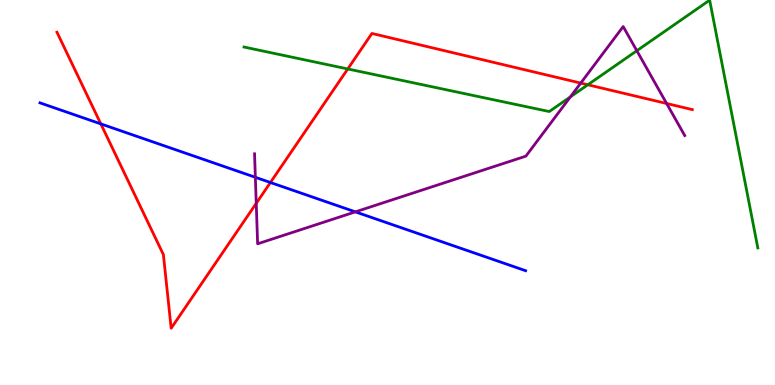[{'lines': ['blue', 'red'], 'intersections': [{'x': 1.3, 'y': 6.78}, {'x': 3.49, 'y': 5.26}]}, {'lines': ['green', 'red'], 'intersections': [{'x': 4.49, 'y': 8.21}, {'x': 7.58, 'y': 7.8}]}, {'lines': ['purple', 'red'], 'intersections': [{'x': 3.31, 'y': 4.72}, {'x': 7.49, 'y': 7.84}, {'x': 8.6, 'y': 7.31}]}, {'lines': ['blue', 'green'], 'intersections': []}, {'lines': ['blue', 'purple'], 'intersections': [{'x': 3.29, 'y': 5.39}, {'x': 4.59, 'y': 4.5}]}, {'lines': ['green', 'purple'], 'intersections': [{'x': 7.36, 'y': 7.48}, {'x': 8.22, 'y': 8.68}]}]